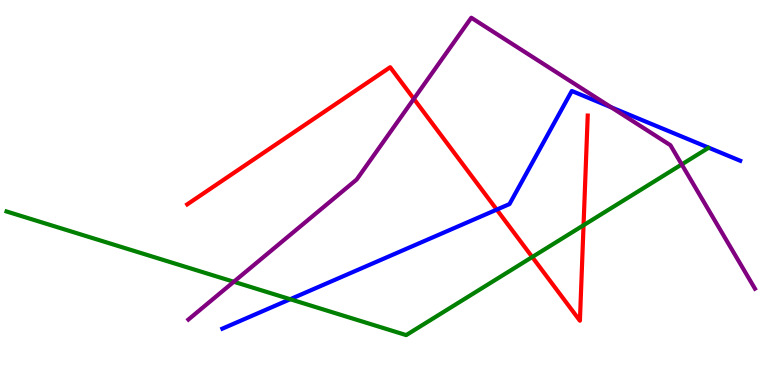[{'lines': ['blue', 'red'], 'intersections': [{'x': 6.41, 'y': 4.56}]}, {'lines': ['green', 'red'], 'intersections': [{'x': 6.87, 'y': 3.32}, {'x': 7.53, 'y': 4.15}]}, {'lines': ['purple', 'red'], 'intersections': [{'x': 5.34, 'y': 7.43}]}, {'lines': ['blue', 'green'], 'intersections': [{'x': 3.74, 'y': 2.23}]}, {'lines': ['blue', 'purple'], 'intersections': [{'x': 7.89, 'y': 7.21}]}, {'lines': ['green', 'purple'], 'intersections': [{'x': 3.02, 'y': 2.68}, {'x': 8.8, 'y': 5.73}]}]